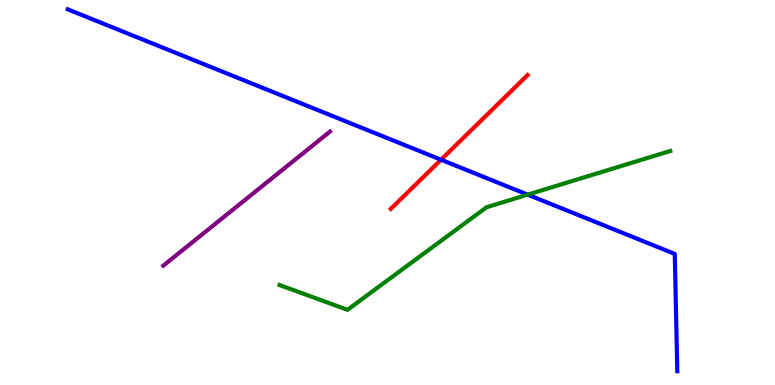[{'lines': ['blue', 'red'], 'intersections': [{'x': 5.69, 'y': 5.85}]}, {'lines': ['green', 'red'], 'intersections': []}, {'lines': ['purple', 'red'], 'intersections': []}, {'lines': ['blue', 'green'], 'intersections': [{'x': 6.81, 'y': 4.94}]}, {'lines': ['blue', 'purple'], 'intersections': []}, {'lines': ['green', 'purple'], 'intersections': []}]